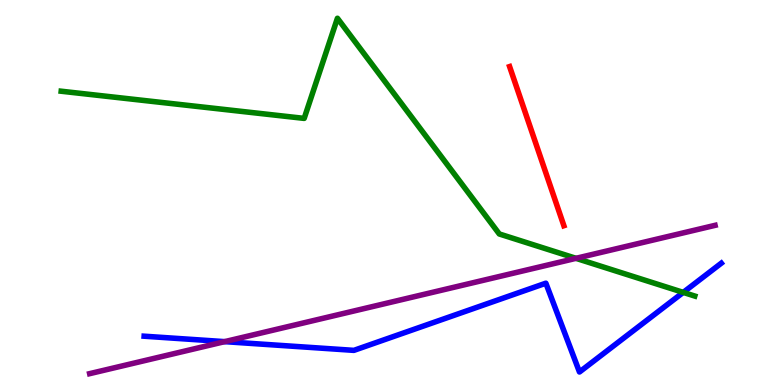[{'lines': ['blue', 'red'], 'intersections': []}, {'lines': ['green', 'red'], 'intersections': []}, {'lines': ['purple', 'red'], 'intersections': []}, {'lines': ['blue', 'green'], 'intersections': [{'x': 8.82, 'y': 2.41}]}, {'lines': ['blue', 'purple'], 'intersections': [{'x': 2.9, 'y': 1.13}]}, {'lines': ['green', 'purple'], 'intersections': [{'x': 7.43, 'y': 3.29}]}]